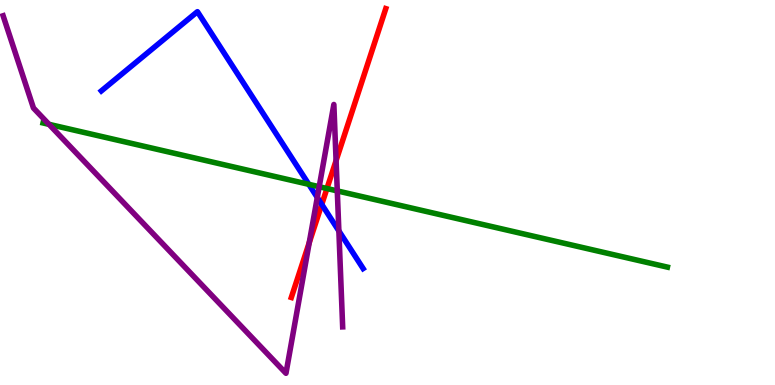[{'lines': ['blue', 'red'], 'intersections': [{'x': 4.15, 'y': 4.69}]}, {'lines': ['green', 'red'], 'intersections': [{'x': 4.22, 'y': 5.1}]}, {'lines': ['purple', 'red'], 'intersections': [{'x': 3.99, 'y': 3.7}, {'x': 4.34, 'y': 5.83}]}, {'lines': ['blue', 'green'], 'intersections': [{'x': 3.98, 'y': 5.21}]}, {'lines': ['blue', 'purple'], 'intersections': [{'x': 4.09, 'y': 4.87}, {'x': 4.37, 'y': 4.0}]}, {'lines': ['green', 'purple'], 'intersections': [{'x': 0.632, 'y': 6.77}, {'x': 4.12, 'y': 5.15}, {'x': 4.35, 'y': 5.04}]}]